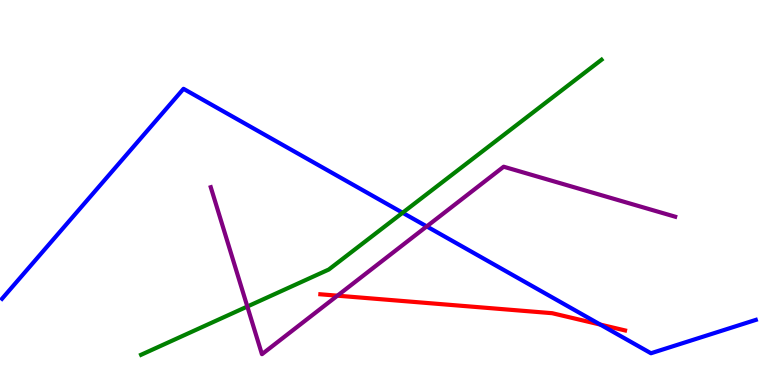[{'lines': ['blue', 'red'], 'intersections': [{'x': 7.75, 'y': 1.57}]}, {'lines': ['green', 'red'], 'intersections': []}, {'lines': ['purple', 'red'], 'intersections': [{'x': 4.35, 'y': 2.32}]}, {'lines': ['blue', 'green'], 'intersections': [{'x': 5.19, 'y': 4.47}]}, {'lines': ['blue', 'purple'], 'intersections': [{'x': 5.51, 'y': 4.12}]}, {'lines': ['green', 'purple'], 'intersections': [{'x': 3.19, 'y': 2.04}]}]